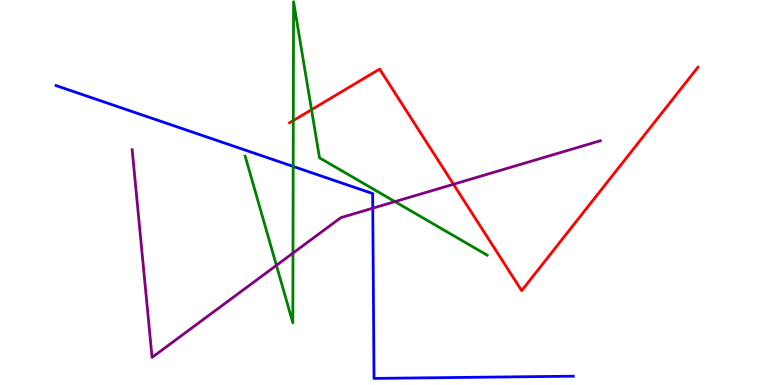[{'lines': ['blue', 'red'], 'intersections': []}, {'lines': ['green', 'red'], 'intersections': [{'x': 3.78, 'y': 6.87}, {'x': 4.02, 'y': 7.15}]}, {'lines': ['purple', 'red'], 'intersections': [{'x': 5.85, 'y': 5.21}]}, {'lines': ['blue', 'green'], 'intersections': [{'x': 3.78, 'y': 5.68}]}, {'lines': ['blue', 'purple'], 'intersections': [{'x': 4.81, 'y': 4.59}]}, {'lines': ['green', 'purple'], 'intersections': [{'x': 3.57, 'y': 3.11}, {'x': 3.78, 'y': 3.43}, {'x': 5.1, 'y': 4.76}]}]